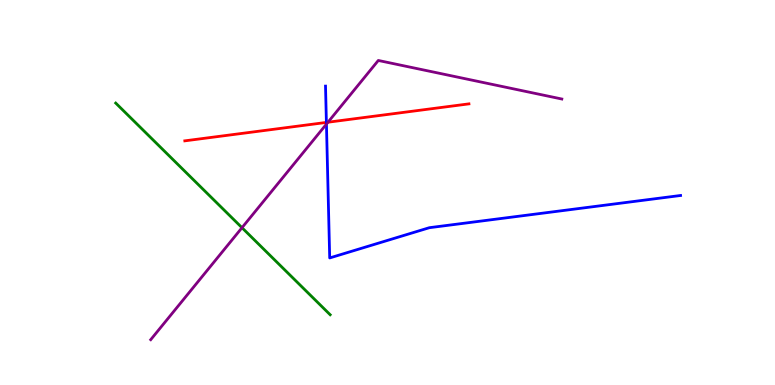[{'lines': ['blue', 'red'], 'intersections': [{'x': 4.21, 'y': 6.82}]}, {'lines': ['green', 'red'], 'intersections': []}, {'lines': ['purple', 'red'], 'intersections': [{'x': 4.23, 'y': 6.83}]}, {'lines': ['blue', 'green'], 'intersections': []}, {'lines': ['blue', 'purple'], 'intersections': [{'x': 4.21, 'y': 6.78}]}, {'lines': ['green', 'purple'], 'intersections': [{'x': 3.12, 'y': 4.09}]}]